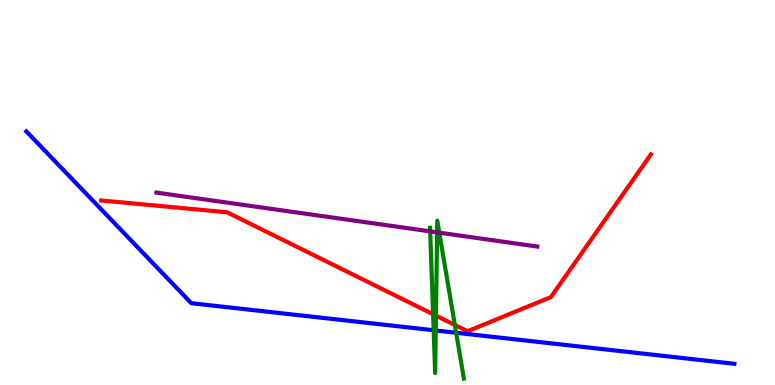[{'lines': ['blue', 'red'], 'intersections': []}, {'lines': ['green', 'red'], 'intersections': [{'x': 5.59, 'y': 1.84}, {'x': 5.63, 'y': 1.8}, {'x': 5.87, 'y': 1.56}]}, {'lines': ['purple', 'red'], 'intersections': []}, {'lines': ['blue', 'green'], 'intersections': [{'x': 5.6, 'y': 1.42}, {'x': 5.62, 'y': 1.42}, {'x': 5.89, 'y': 1.36}]}, {'lines': ['blue', 'purple'], 'intersections': []}, {'lines': ['green', 'purple'], 'intersections': [{'x': 5.55, 'y': 3.99}, {'x': 5.64, 'y': 3.96}, {'x': 5.67, 'y': 3.96}]}]